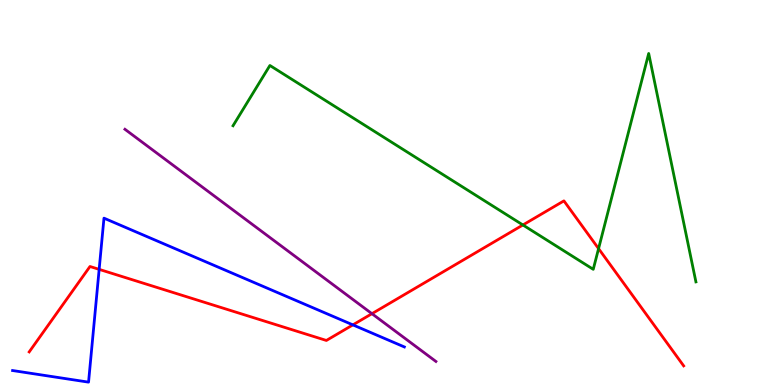[{'lines': ['blue', 'red'], 'intersections': [{'x': 1.28, 'y': 3.0}, {'x': 4.55, 'y': 1.56}]}, {'lines': ['green', 'red'], 'intersections': [{'x': 6.75, 'y': 4.16}, {'x': 7.72, 'y': 3.54}]}, {'lines': ['purple', 'red'], 'intersections': [{'x': 4.8, 'y': 1.85}]}, {'lines': ['blue', 'green'], 'intersections': []}, {'lines': ['blue', 'purple'], 'intersections': []}, {'lines': ['green', 'purple'], 'intersections': []}]